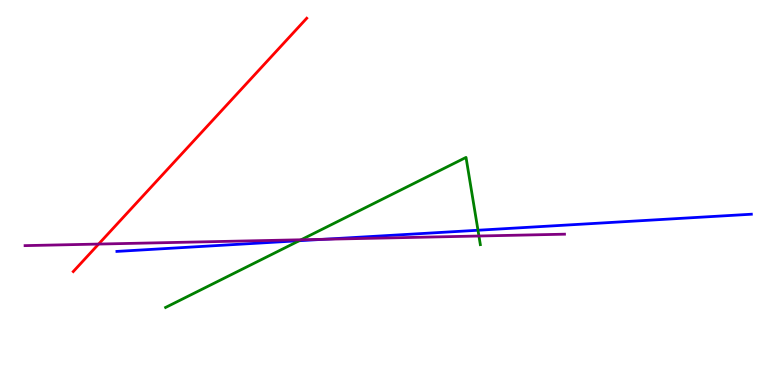[{'lines': ['blue', 'red'], 'intersections': []}, {'lines': ['green', 'red'], 'intersections': []}, {'lines': ['purple', 'red'], 'intersections': [{'x': 1.27, 'y': 3.66}]}, {'lines': ['blue', 'green'], 'intersections': [{'x': 3.86, 'y': 3.75}, {'x': 6.17, 'y': 4.02}]}, {'lines': ['blue', 'purple'], 'intersections': [{'x': 4.18, 'y': 3.78}]}, {'lines': ['green', 'purple'], 'intersections': [{'x': 3.89, 'y': 3.77}, {'x': 6.18, 'y': 3.87}]}]